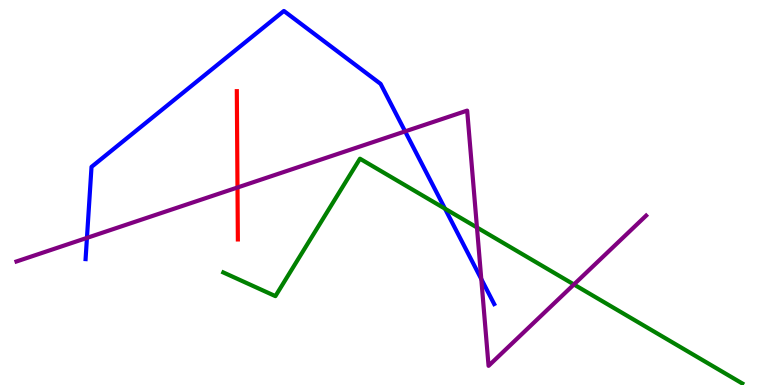[{'lines': ['blue', 'red'], 'intersections': []}, {'lines': ['green', 'red'], 'intersections': []}, {'lines': ['purple', 'red'], 'intersections': [{'x': 3.06, 'y': 5.13}]}, {'lines': ['blue', 'green'], 'intersections': [{'x': 5.74, 'y': 4.58}]}, {'lines': ['blue', 'purple'], 'intersections': [{'x': 1.12, 'y': 3.82}, {'x': 5.23, 'y': 6.59}, {'x': 6.21, 'y': 2.75}]}, {'lines': ['green', 'purple'], 'intersections': [{'x': 6.15, 'y': 4.09}, {'x': 7.41, 'y': 2.61}]}]